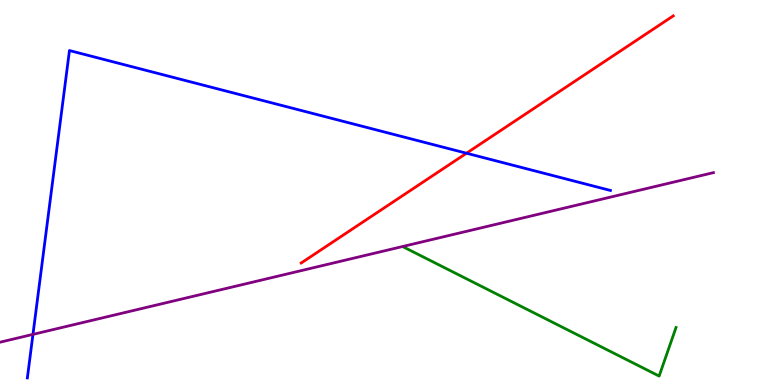[{'lines': ['blue', 'red'], 'intersections': [{'x': 6.02, 'y': 6.02}]}, {'lines': ['green', 'red'], 'intersections': []}, {'lines': ['purple', 'red'], 'intersections': []}, {'lines': ['blue', 'green'], 'intersections': []}, {'lines': ['blue', 'purple'], 'intersections': [{'x': 0.425, 'y': 1.31}]}, {'lines': ['green', 'purple'], 'intersections': []}]